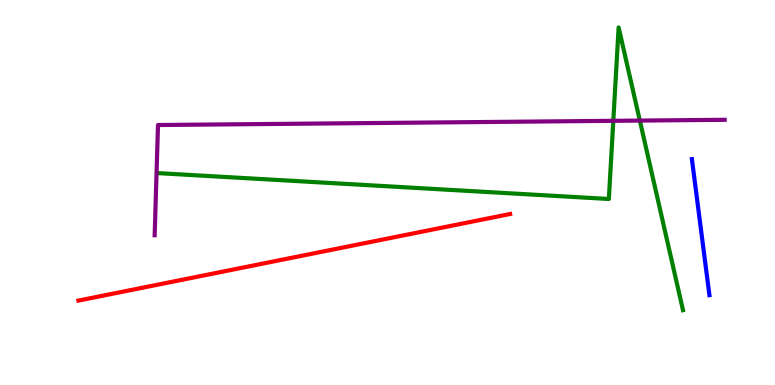[{'lines': ['blue', 'red'], 'intersections': []}, {'lines': ['green', 'red'], 'intersections': []}, {'lines': ['purple', 'red'], 'intersections': []}, {'lines': ['blue', 'green'], 'intersections': []}, {'lines': ['blue', 'purple'], 'intersections': []}, {'lines': ['green', 'purple'], 'intersections': [{'x': 7.91, 'y': 6.86}, {'x': 8.26, 'y': 6.87}]}]